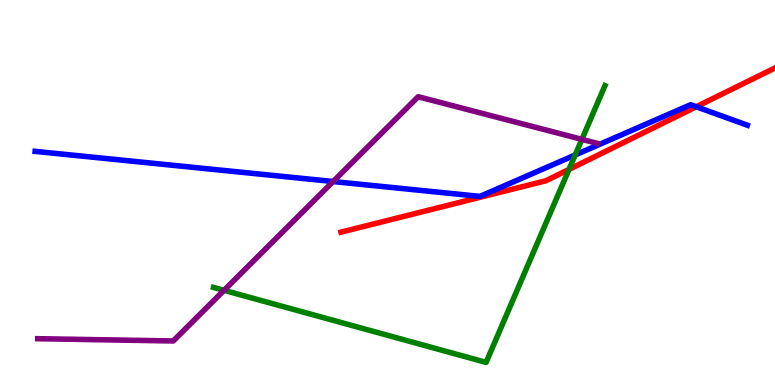[{'lines': ['blue', 'red'], 'intersections': [{'x': 8.98, 'y': 7.23}]}, {'lines': ['green', 'red'], 'intersections': [{'x': 7.34, 'y': 5.6}]}, {'lines': ['purple', 'red'], 'intersections': []}, {'lines': ['blue', 'green'], 'intersections': [{'x': 7.42, 'y': 5.97}]}, {'lines': ['blue', 'purple'], 'intersections': [{'x': 4.3, 'y': 5.28}]}, {'lines': ['green', 'purple'], 'intersections': [{'x': 2.89, 'y': 2.46}, {'x': 7.51, 'y': 6.38}]}]